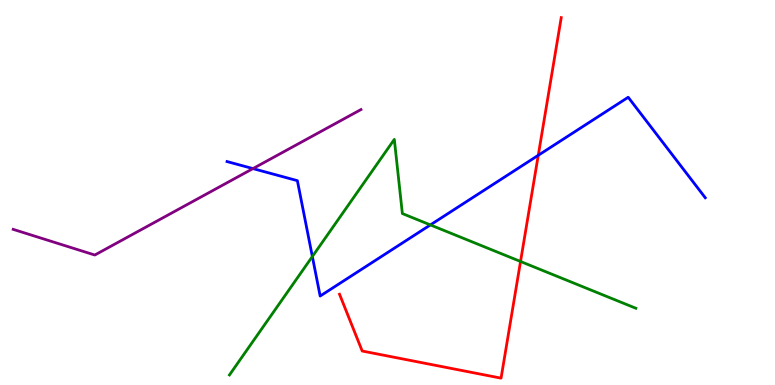[{'lines': ['blue', 'red'], 'intersections': [{'x': 6.95, 'y': 5.97}]}, {'lines': ['green', 'red'], 'intersections': [{'x': 6.72, 'y': 3.21}]}, {'lines': ['purple', 'red'], 'intersections': []}, {'lines': ['blue', 'green'], 'intersections': [{'x': 4.03, 'y': 3.34}, {'x': 5.55, 'y': 4.16}]}, {'lines': ['blue', 'purple'], 'intersections': [{'x': 3.26, 'y': 5.62}]}, {'lines': ['green', 'purple'], 'intersections': []}]